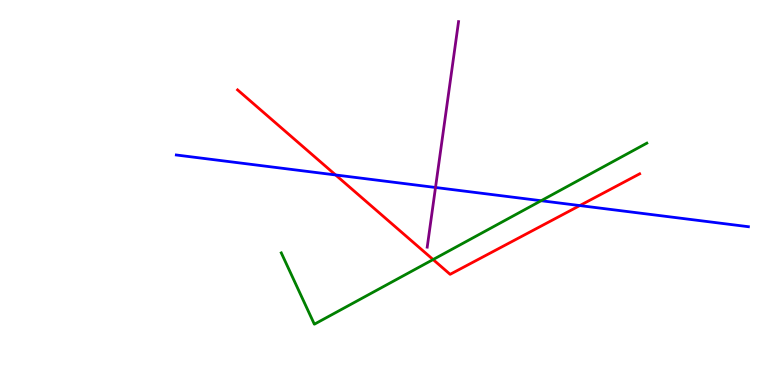[{'lines': ['blue', 'red'], 'intersections': [{'x': 4.33, 'y': 5.46}, {'x': 7.48, 'y': 4.66}]}, {'lines': ['green', 'red'], 'intersections': [{'x': 5.59, 'y': 3.26}]}, {'lines': ['purple', 'red'], 'intersections': []}, {'lines': ['blue', 'green'], 'intersections': [{'x': 6.98, 'y': 4.79}]}, {'lines': ['blue', 'purple'], 'intersections': [{'x': 5.62, 'y': 5.13}]}, {'lines': ['green', 'purple'], 'intersections': []}]